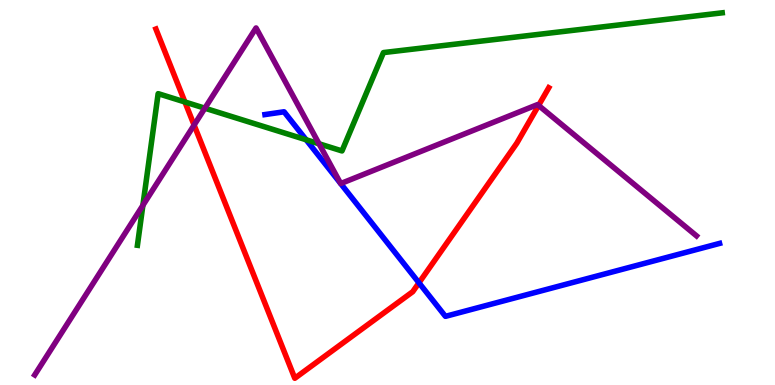[{'lines': ['blue', 'red'], 'intersections': [{'x': 5.41, 'y': 2.65}]}, {'lines': ['green', 'red'], 'intersections': [{'x': 2.39, 'y': 7.35}]}, {'lines': ['purple', 'red'], 'intersections': [{'x': 2.5, 'y': 6.75}, {'x': 6.95, 'y': 7.26}]}, {'lines': ['blue', 'green'], 'intersections': [{'x': 3.95, 'y': 6.37}]}, {'lines': ['blue', 'purple'], 'intersections': [{'x': 4.4, 'y': 5.23}, {'x': 4.4, 'y': 5.23}]}, {'lines': ['green', 'purple'], 'intersections': [{'x': 1.84, 'y': 4.67}, {'x': 2.64, 'y': 7.19}, {'x': 4.12, 'y': 6.27}]}]